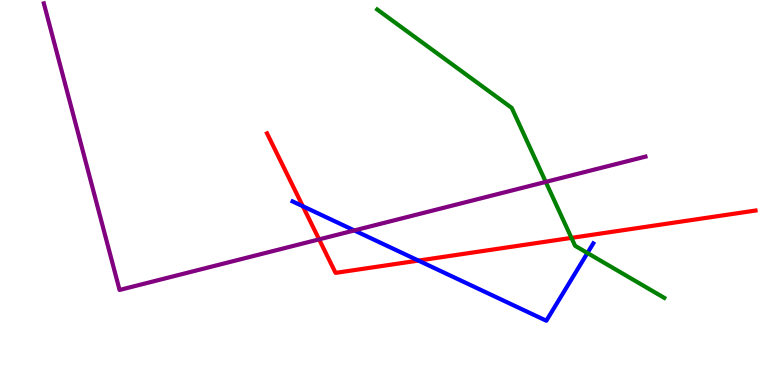[{'lines': ['blue', 'red'], 'intersections': [{'x': 3.91, 'y': 4.64}, {'x': 5.4, 'y': 3.23}]}, {'lines': ['green', 'red'], 'intersections': [{'x': 7.37, 'y': 3.82}]}, {'lines': ['purple', 'red'], 'intersections': [{'x': 4.12, 'y': 3.78}]}, {'lines': ['blue', 'green'], 'intersections': [{'x': 7.58, 'y': 3.43}]}, {'lines': ['blue', 'purple'], 'intersections': [{'x': 4.57, 'y': 4.01}]}, {'lines': ['green', 'purple'], 'intersections': [{'x': 7.04, 'y': 5.28}]}]